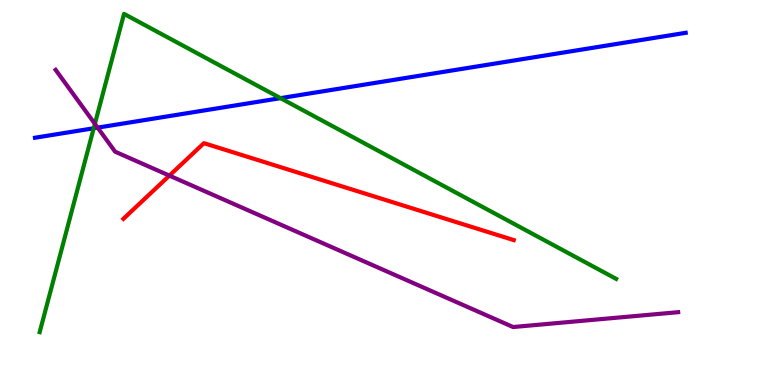[{'lines': ['blue', 'red'], 'intersections': []}, {'lines': ['green', 'red'], 'intersections': []}, {'lines': ['purple', 'red'], 'intersections': [{'x': 2.19, 'y': 5.44}]}, {'lines': ['blue', 'green'], 'intersections': [{'x': 1.21, 'y': 6.67}, {'x': 3.62, 'y': 7.45}]}, {'lines': ['blue', 'purple'], 'intersections': [{'x': 1.26, 'y': 6.68}]}, {'lines': ['green', 'purple'], 'intersections': [{'x': 1.22, 'y': 6.78}]}]